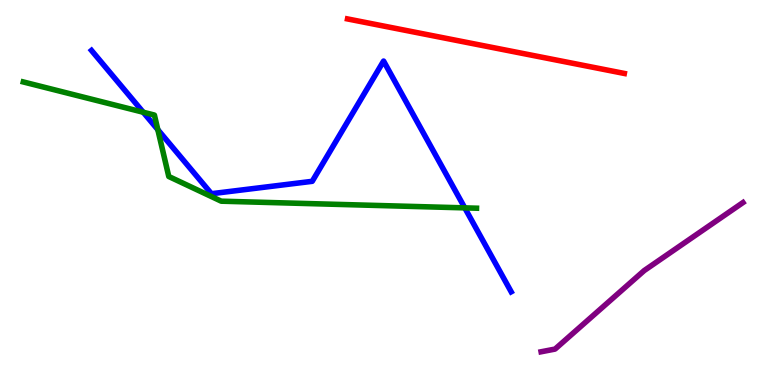[{'lines': ['blue', 'red'], 'intersections': []}, {'lines': ['green', 'red'], 'intersections': []}, {'lines': ['purple', 'red'], 'intersections': []}, {'lines': ['blue', 'green'], 'intersections': [{'x': 1.85, 'y': 7.08}, {'x': 2.04, 'y': 6.63}, {'x': 6.0, 'y': 4.6}]}, {'lines': ['blue', 'purple'], 'intersections': []}, {'lines': ['green', 'purple'], 'intersections': []}]